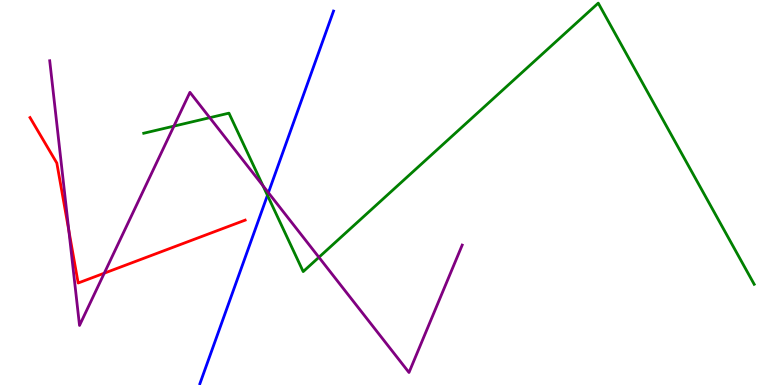[{'lines': ['blue', 'red'], 'intersections': []}, {'lines': ['green', 'red'], 'intersections': []}, {'lines': ['purple', 'red'], 'intersections': [{'x': 0.888, 'y': 4.01}, {'x': 1.35, 'y': 2.9}]}, {'lines': ['blue', 'green'], 'intersections': [{'x': 3.45, 'y': 4.93}]}, {'lines': ['blue', 'purple'], 'intersections': [{'x': 3.46, 'y': 5.0}]}, {'lines': ['green', 'purple'], 'intersections': [{'x': 2.24, 'y': 6.72}, {'x': 2.71, 'y': 6.94}, {'x': 3.39, 'y': 5.18}, {'x': 4.12, 'y': 3.32}]}]